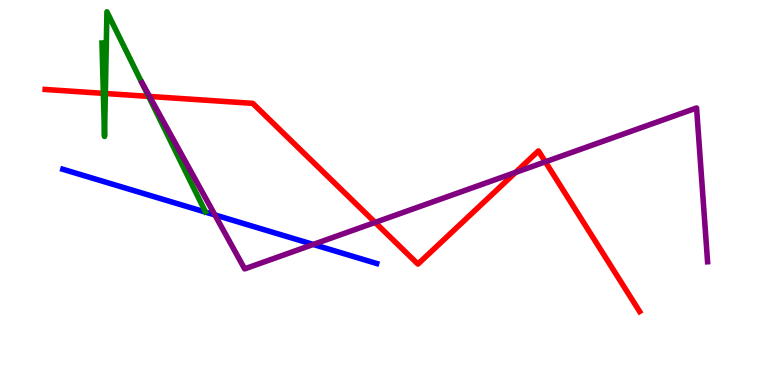[{'lines': ['blue', 'red'], 'intersections': []}, {'lines': ['green', 'red'], 'intersections': [{'x': 1.33, 'y': 7.58}, {'x': 1.36, 'y': 7.57}, {'x': 1.92, 'y': 7.5}]}, {'lines': ['purple', 'red'], 'intersections': [{'x': 1.93, 'y': 7.49}, {'x': 4.84, 'y': 4.22}, {'x': 6.65, 'y': 5.52}, {'x': 7.04, 'y': 5.8}]}, {'lines': ['blue', 'green'], 'intersections': []}, {'lines': ['blue', 'purple'], 'intersections': [{'x': 2.77, 'y': 4.42}, {'x': 4.04, 'y': 3.65}]}, {'lines': ['green', 'purple'], 'intersections': []}]